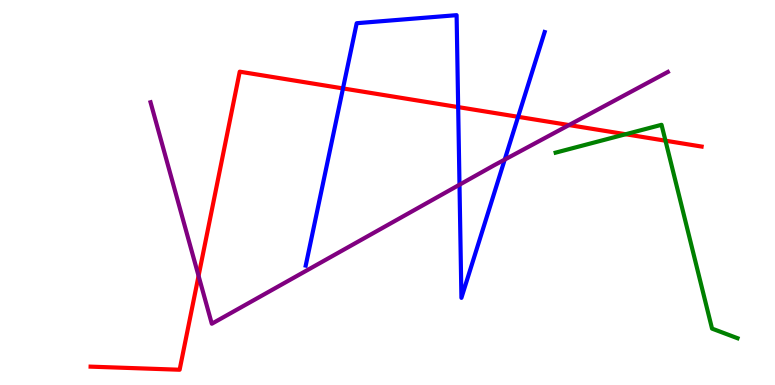[{'lines': ['blue', 'red'], 'intersections': [{'x': 4.43, 'y': 7.7}, {'x': 5.91, 'y': 7.22}, {'x': 6.69, 'y': 6.97}]}, {'lines': ['green', 'red'], 'intersections': [{'x': 8.07, 'y': 6.51}, {'x': 8.59, 'y': 6.35}]}, {'lines': ['purple', 'red'], 'intersections': [{'x': 2.56, 'y': 2.84}, {'x': 7.34, 'y': 6.75}]}, {'lines': ['blue', 'green'], 'intersections': []}, {'lines': ['blue', 'purple'], 'intersections': [{'x': 5.93, 'y': 5.2}, {'x': 6.51, 'y': 5.85}]}, {'lines': ['green', 'purple'], 'intersections': []}]